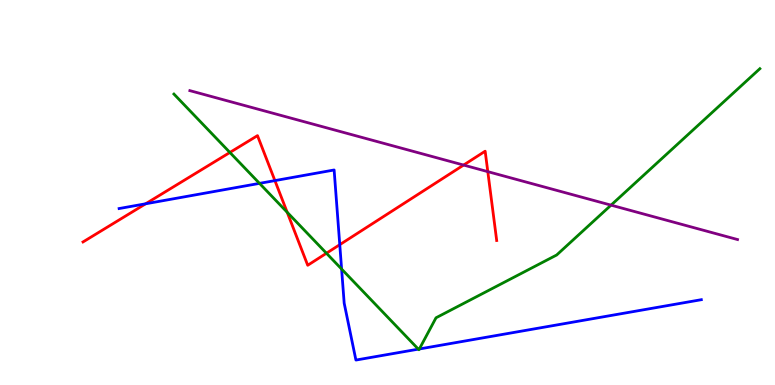[{'lines': ['blue', 'red'], 'intersections': [{'x': 1.88, 'y': 4.71}, {'x': 3.55, 'y': 5.31}, {'x': 4.38, 'y': 3.64}]}, {'lines': ['green', 'red'], 'intersections': [{'x': 2.97, 'y': 6.04}, {'x': 3.71, 'y': 4.49}, {'x': 4.21, 'y': 3.42}]}, {'lines': ['purple', 'red'], 'intersections': [{'x': 5.98, 'y': 5.71}, {'x': 6.29, 'y': 5.54}]}, {'lines': ['blue', 'green'], 'intersections': [{'x': 3.35, 'y': 5.24}, {'x': 4.41, 'y': 3.01}, {'x': 5.4, 'y': 0.931}, {'x': 5.41, 'y': 0.936}]}, {'lines': ['blue', 'purple'], 'intersections': []}, {'lines': ['green', 'purple'], 'intersections': [{'x': 7.88, 'y': 4.67}]}]